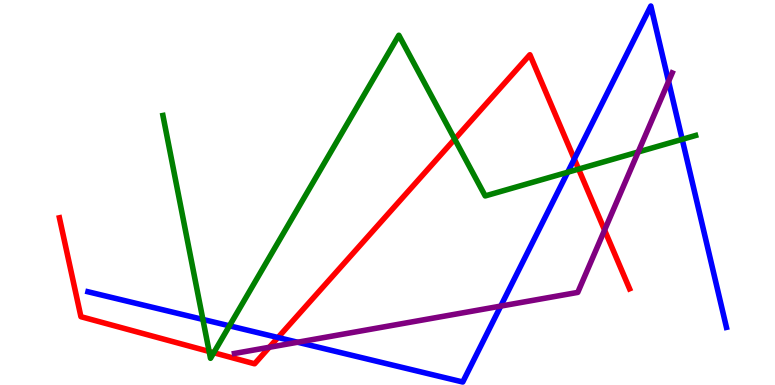[{'lines': ['blue', 'red'], 'intersections': [{'x': 3.59, 'y': 1.23}, {'x': 7.41, 'y': 5.87}]}, {'lines': ['green', 'red'], 'intersections': [{'x': 2.7, 'y': 0.871}, {'x': 2.76, 'y': 0.838}, {'x': 5.87, 'y': 6.39}, {'x': 7.47, 'y': 5.61}]}, {'lines': ['purple', 'red'], 'intersections': [{'x': 3.47, 'y': 0.98}, {'x': 7.8, 'y': 4.02}]}, {'lines': ['blue', 'green'], 'intersections': [{'x': 2.62, 'y': 1.7}, {'x': 2.96, 'y': 1.54}, {'x': 7.33, 'y': 5.53}, {'x': 8.8, 'y': 6.38}]}, {'lines': ['blue', 'purple'], 'intersections': [{'x': 3.84, 'y': 1.11}, {'x': 6.46, 'y': 2.05}, {'x': 8.63, 'y': 7.89}]}, {'lines': ['green', 'purple'], 'intersections': [{'x': 8.23, 'y': 6.05}]}]